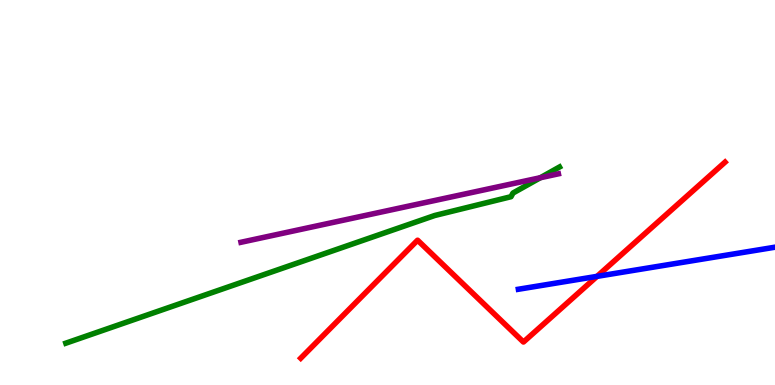[{'lines': ['blue', 'red'], 'intersections': [{'x': 7.7, 'y': 2.82}]}, {'lines': ['green', 'red'], 'intersections': []}, {'lines': ['purple', 'red'], 'intersections': []}, {'lines': ['blue', 'green'], 'intersections': []}, {'lines': ['blue', 'purple'], 'intersections': []}, {'lines': ['green', 'purple'], 'intersections': [{'x': 6.97, 'y': 5.38}]}]